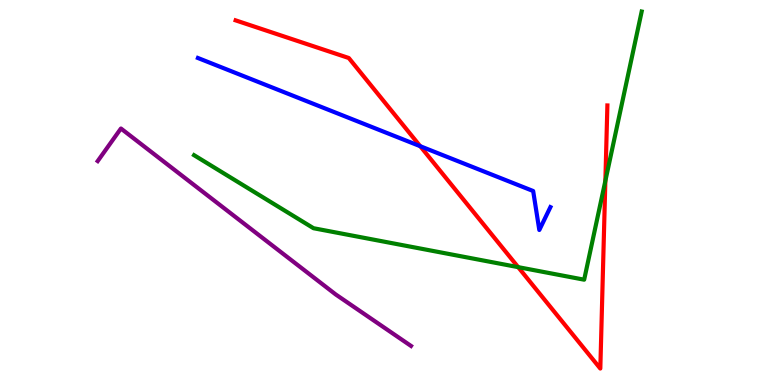[{'lines': ['blue', 'red'], 'intersections': [{'x': 5.42, 'y': 6.2}]}, {'lines': ['green', 'red'], 'intersections': [{'x': 6.69, 'y': 3.06}, {'x': 7.81, 'y': 5.3}]}, {'lines': ['purple', 'red'], 'intersections': []}, {'lines': ['blue', 'green'], 'intersections': []}, {'lines': ['blue', 'purple'], 'intersections': []}, {'lines': ['green', 'purple'], 'intersections': []}]